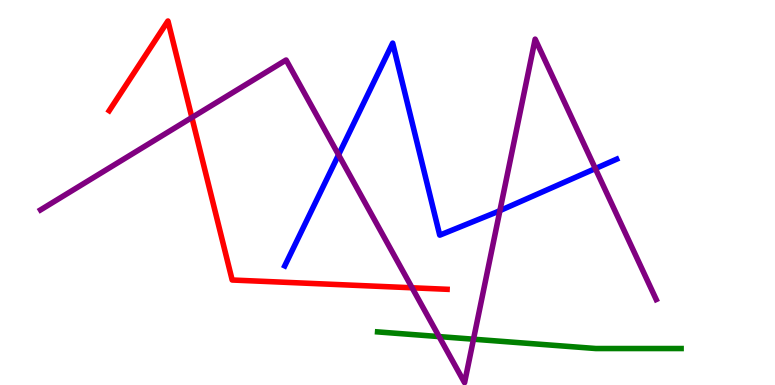[{'lines': ['blue', 'red'], 'intersections': []}, {'lines': ['green', 'red'], 'intersections': []}, {'lines': ['purple', 'red'], 'intersections': [{'x': 2.48, 'y': 6.95}, {'x': 5.32, 'y': 2.53}]}, {'lines': ['blue', 'green'], 'intersections': []}, {'lines': ['blue', 'purple'], 'intersections': [{'x': 4.37, 'y': 5.98}, {'x': 6.45, 'y': 4.53}, {'x': 7.68, 'y': 5.62}]}, {'lines': ['green', 'purple'], 'intersections': [{'x': 5.67, 'y': 1.26}, {'x': 6.11, 'y': 1.19}]}]